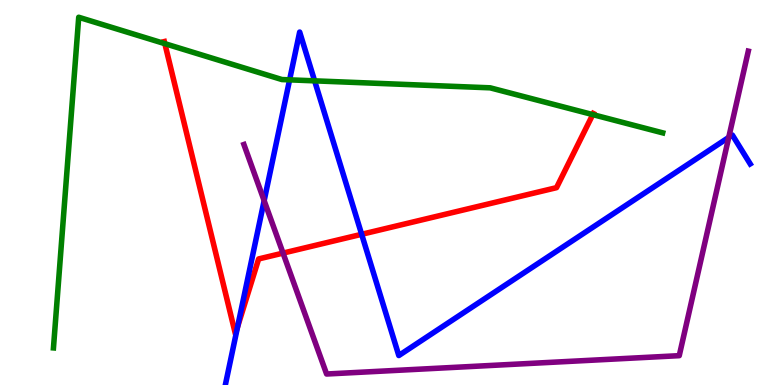[{'lines': ['blue', 'red'], 'intersections': [{'x': 3.07, 'y': 1.51}, {'x': 4.67, 'y': 3.91}]}, {'lines': ['green', 'red'], 'intersections': [{'x': 2.13, 'y': 8.87}, {'x': 7.65, 'y': 7.02}]}, {'lines': ['purple', 'red'], 'intersections': [{'x': 3.65, 'y': 3.43}]}, {'lines': ['blue', 'green'], 'intersections': [{'x': 3.74, 'y': 7.93}, {'x': 4.06, 'y': 7.9}]}, {'lines': ['blue', 'purple'], 'intersections': [{'x': 3.41, 'y': 4.79}, {'x': 9.4, 'y': 6.43}]}, {'lines': ['green', 'purple'], 'intersections': []}]